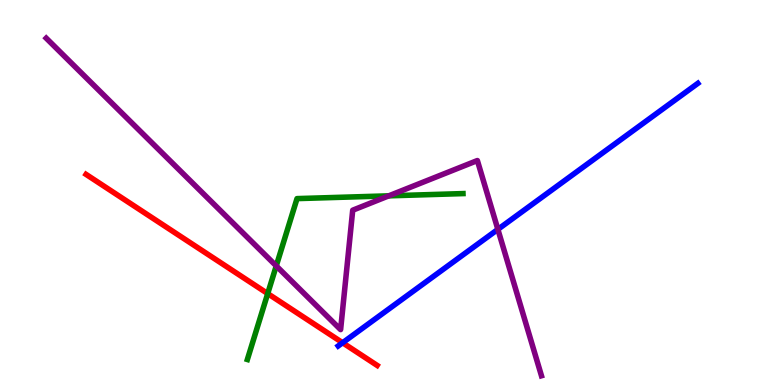[{'lines': ['blue', 'red'], 'intersections': [{'x': 4.42, 'y': 1.1}]}, {'lines': ['green', 'red'], 'intersections': [{'x': 3.45, 'y': 2.37}]}, {'lines': ['purple', 'red'], 'intersections': []}, {'lines': ['blue', 'green'], 'intersections': []}, {'lines': ['blue', 'purple'], 'intersections': [{'x': 6.42, 'y': 4.04}]}, {'lines': ['green', 'purple'], 'intersections': [{'x': 3.56, 'y': 3.09}, {'x': 5.02, 'y': 4.91}]}]